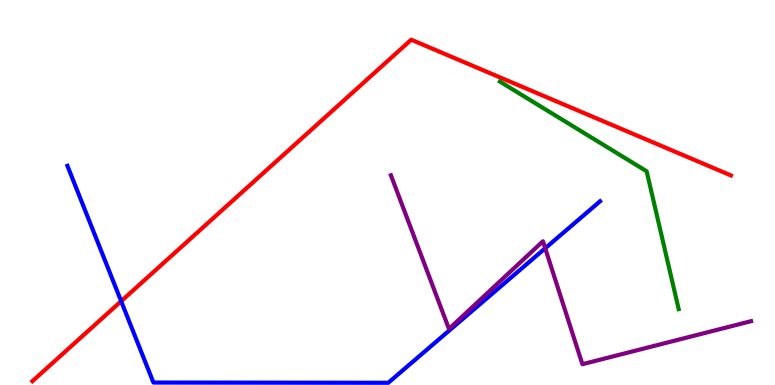[{'lines': ['blue', 'red'], 'intersections': [{'x': 1.56, 'y': 2.18}]}, {'lines': ['green', 'red'], 'intersections': []}, {'lines': ['purple', 'red'], 'intersections': []}, {'lines': ['blue', 'green'], 'intersections': []}, {'lines': ['blue', 'purple'], 'intersections': [{'x': 7.03, 'y': 3.55}]}, {'lines': ['green', 'purple'], 'intersections': []}]